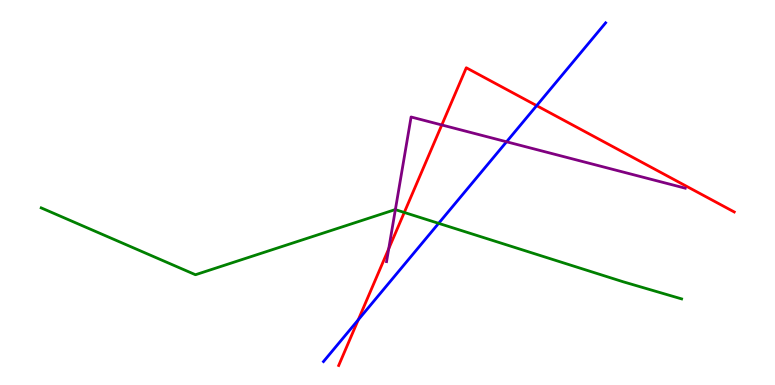[{'lines': ['blue', 'red'], 'intersections': [{'x': 4.62, 'y': 1.69}, {'x': 6.92, 'y': 7.26}]}, {'lines': ['green', 'red'], 'intersections': [{'x': 5.22, 'y': 4.48}]}, {'lines': ['purple', 'red'], 'intersections': [{'x': 5.02, 'y': 3.54}, {'x': 5.7, 'y': 6.75}]}, {'lines': ['blue', 'green'], 'intersections': [{'x': 5.66, 'y': 4.2}]}, {'lines': ['blue', 'purple'], 'intersections': [{'x': 6.54, 'y': 6.32}]}, {'lines': ['green', 'purple'], 'intersections': [{'x': 5.1, 'y': 4.55}]}]